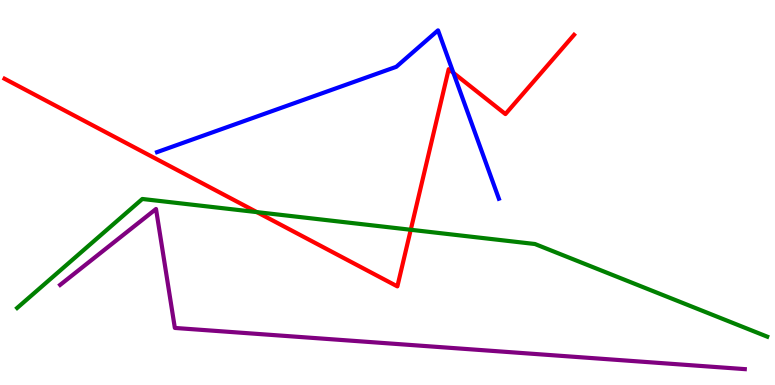[{'lines': ['blue', 'red'], 'intersections': [{'x': 5.85, 'y': 8.11}]}, {'lines': ['green', 'red'], 'intersections': [{'x': 3.31, 'y': 4.49}, {'x': 5.3, 'y': 4.03}]}, {'lines': ['purple', 'red'], 'intersections': []}, {'lines': ['blue', 'green'], 'intersections': []}, {'lines': ['blue', 'purple'], 'intersections': []}, {'lines': ['green', 'purple'], 'intersections': []}]